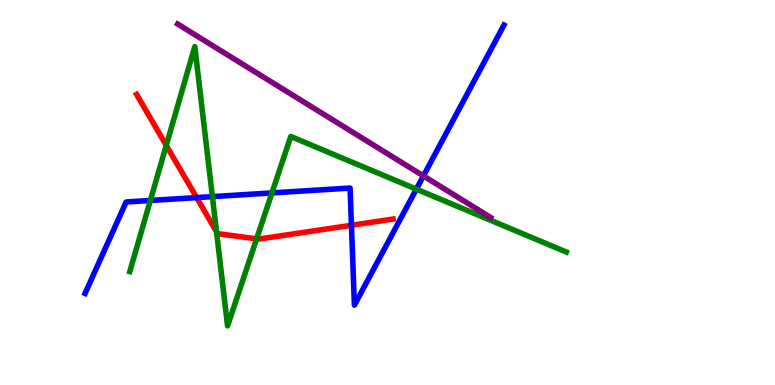[{'lines': ['blue', 'red'], 'intersections': [{'x': 2.54, 'y': 4.87}, {'x': 4.53, 'y': 4.15}]}, {'lines': ['green', 'red'], 'intersections': [{'x': 2.15, 'y': 6.22}, {'x': 2.79, 'y': 3.98}, {'x': 3.31, 'y': 3.8}]}, {'lines': ['purple', 'red'], 'intersections': []}, {'lines': ['blue', 'green'], 'intersections': [{'x': 1.94, 'y': 4.79}, {'x': 2.74, 'y': 4.89}, {'x': 3.51, 'y': 4.99}, {'x': 5.37, 'y': 5.09}]}, {'lines': ['blue', 'purple'], 'intersections': [{'x': 5.46, 'y': 5.43}]}, {'lines': ['green', 'purple'], 'intersections': []}]